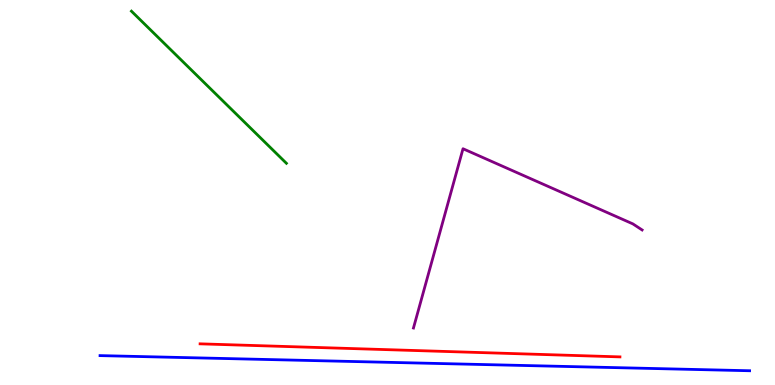[{'lines': ['blue', 'red'], 'intersections': []}, {'lines': ['green', 'red'], 'intersections': []}, {'lines': ['purple', 'red'], 'intersections': []}, {'lines': ['blue', 'green'], 'intersections': []}, {'lines': ['blue', 'purple'], 'intersections': []}, {'lines': ['green', 'purple'], 'intersections': []}]